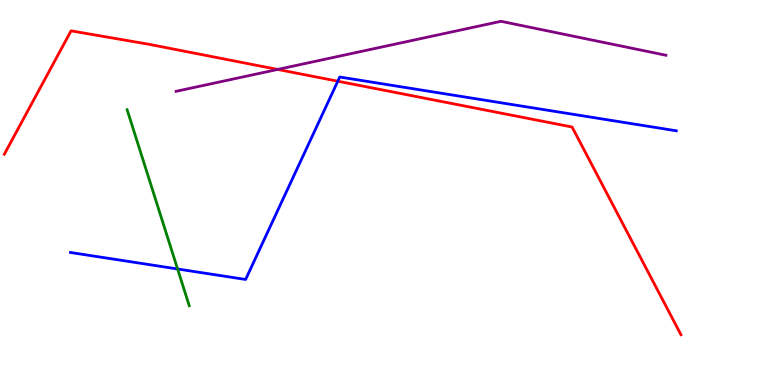[{'lines': ['blue', 'red'], 'intersections': [{'x': 4.36, 'y': 7.89}]}, {'lines': ['green', 'red'], 'intersections': []}, {'lines': ['purple', 'red'], 'intersections': [{'x': 3.58, 'y': 8.2}]}, {'lines': ['blue', 'green'], 'intersections': [{'x': 2.29, 'y': 3.01}]}, {'lines': ['blue', 'purple'], 'intersections': []}, {'lines': ['green', 'purple'], 'intersections': []}]